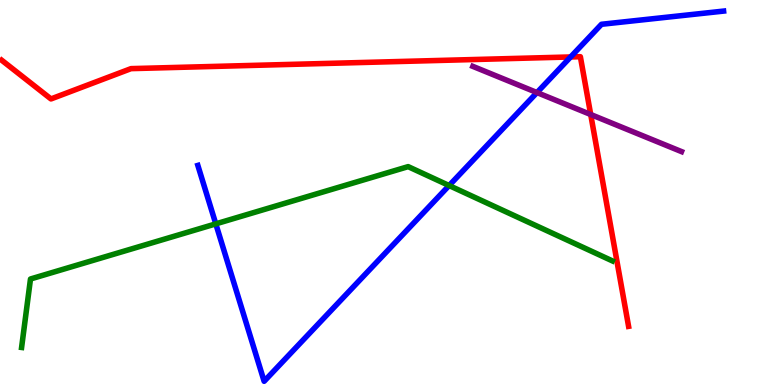[{'lines': ['blue', 'red'], 'intersections': [{'x': 7.36, 'y': 8.52}]}, {'lines': ['green', 'red'], 'intersections': []}, {'lines': ['purple', 'red'], 'intersections': [{'x': 7.62, 'y': 7.03}]}, {'lines': ['blue', 'green'], 'intersections': [{'x': 2.78, 'y': 4.19}, {'x': 5.79, 'y': 5.18}]}, {'lines': ['blue', 'purple'], 'intersections': [{'x': 6.93, 'y': 7.6}]}, {'lines': ['green', 'purple'], 'intersections': []}]